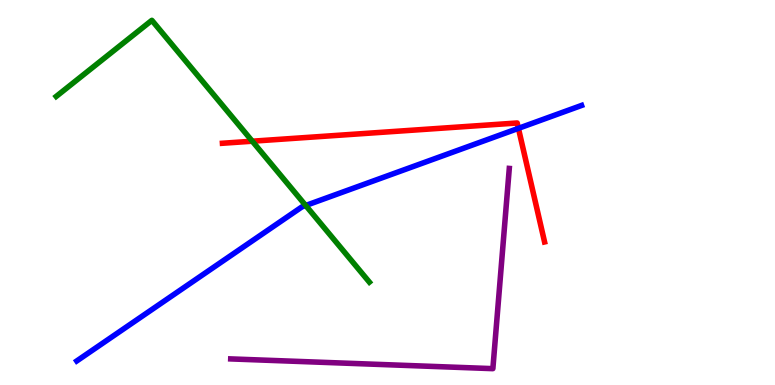[{'lines': ['blue', 'red'], 'intersections': [{'x': 6.69, 'y': 6.67}]}, {'lines': ['green', 'red'], 'intersections': [{'x': 3.26, 'y': 6.33}]}, {'lines': ['purple', 'red'], 'intersections': []}, {'lines': ['blue', 'green'], 'intersections': [{'x': 3.94, 'y': 4.66}]}, {'lines': ['blue', 'purple'], 'intersections': []}, {'lines': ['green', 'purple'], 'intersections': []}]